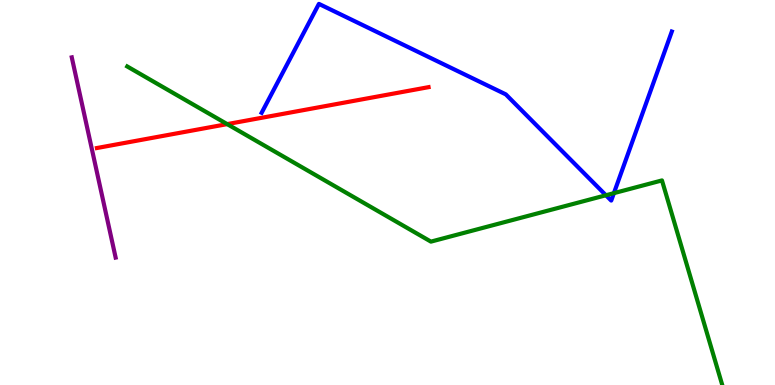[{'lines': ['blue', 'red'], 'intersections': []}, {'lines': ['green', 'red'], 'intersections': [{'x': 2.93, 'y': 6.78}]}, {'lines': ['purple', 'red'], 'intersections': []}, {'lines': ['blue', 'green'], 'intersections': [{'x': 7.82, 'y': 4.93}, {'x': 7.92, 'y': 4.98}]}, {'lines': ['blue', 'purple'], 'intersections': []}, {'lines': ['green', 'purple'], 'intersections': []}]